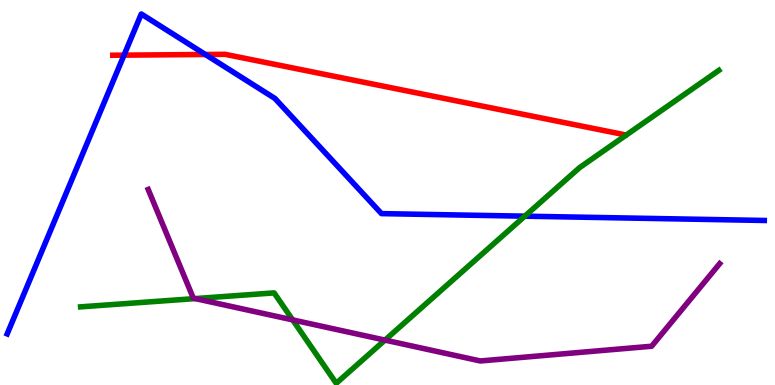[{'lines': ['blue', 'red'], 'intersections': [{'x': 1.6, 'y': 8.57}, {'x': 2.65, 'y': 8.58}]}, {'lines': ['green', 'red'], 'intersections': []}, {'lines': ['purple', 'red'], 'intersections': []}, {'lines': ['blue', 'green'], 'intersections': [{'x': 6.77, 'y': 4.38}]}, {'lines': ['blue', 'purple'], 'intersections': []}, {'lines': ['green', 'purple'], 'intersections': [{'x': 2.52, 'y': 2.24}, {'x': 3.78, 'y': 1.69}, {'x': 4.97, 'y': 1.17}]}]